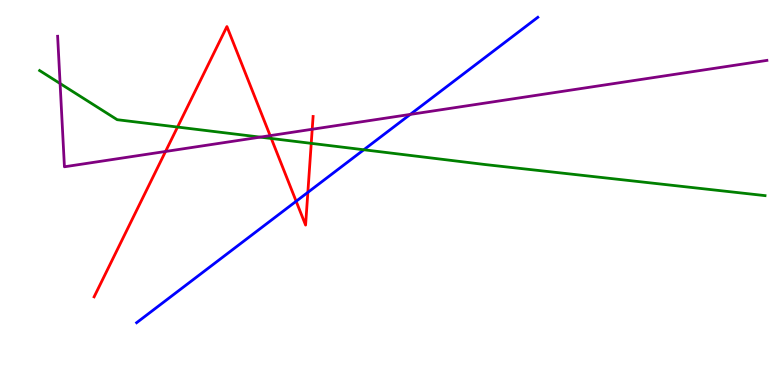[{'lines': ['blue', 'red'], 'intersections': [{'x': 3.82, 'y': 4.77}, {'x': 3.97, 'y': 5.0}]}, {'lines': ['green', 'red'], 'intersections': [{'x': 2.29, 'y': 6.7}, {'x': 3.5, 'y': 6.4}, {'x': 4.02, 'y': 6.28}]}, {'lines': ['purple', 'red'], 'intersections': [{'x': 2.14, 'y': 6.07}, {'x': 3.49, 'y': 6.48}, {'x': 4.03, 'y': 6.64}]}, {'lines': ['blue', 'green'], 'intersections': [{'x': 4.69, 'y': 6.11}]}, {'lines': ['blue', 'purple'], 'intersections': [{'x': 5.29, 'y': 7.03}]}, {'lines': ['green', 'purple'], 'intersections': [{'x': 0.775, 'y': 7.83}, {'x': 3.36, 'y': 6.44}]}]